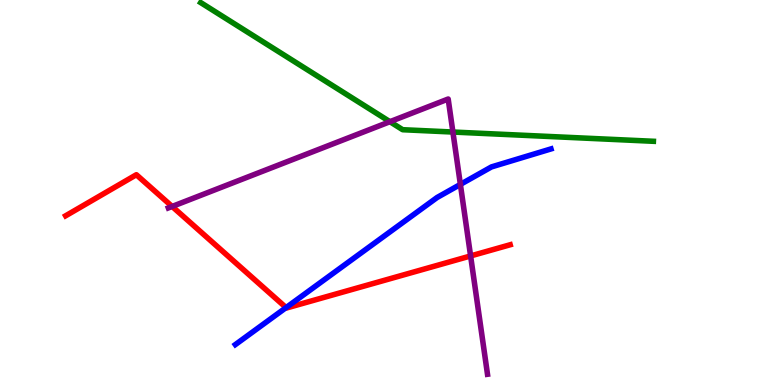[{'lines': ['blue', 'red'], 'intersections': [{'x': 3.69, 'y': 2.01}]}, {'lines': ['green', 'red'], 'intersections': []}, {'lines': ['purple', 'red'], 'intersections': [{'x': 2.22, 'y': 4.64}, {'x': 6.07, 'y': 3.35}]}, {'lines': ['blue', 'green'], 'intersections': []}, {'lines': ['blue', 'purple'], 'intersections': [{'x': 5.94, 'y': 5.21}]}, {'lines': ['green', 'purple'], 'intersections': [{'x': 5.03, 'y': 6.84}, {'x': 5.84, 'y': 6.57}]}]